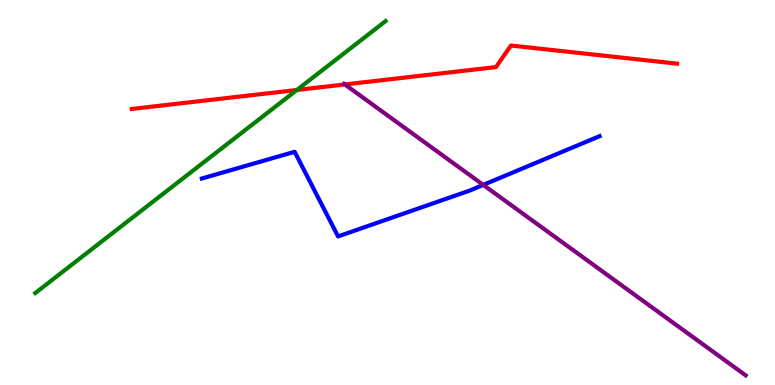[{'lines': ['blue', 'red'], 'intersections': []}, {'lines': ['green', 'red'], 'intersections': [{'x': 3.83, 'y': 7.66}]}, {'lines': ['purple', 'red'], 'intersections': [{'x': 4.45, 'y': 7.81}]}, {'lines': ['blue', 'green'], 'intersections': []}, {'lines': ['blue', 'purple'], 'intersections': [{'x': 6.24, 'y': 5.2}]}, {'lines': ['green', 'purple'], 'intersections': []}]